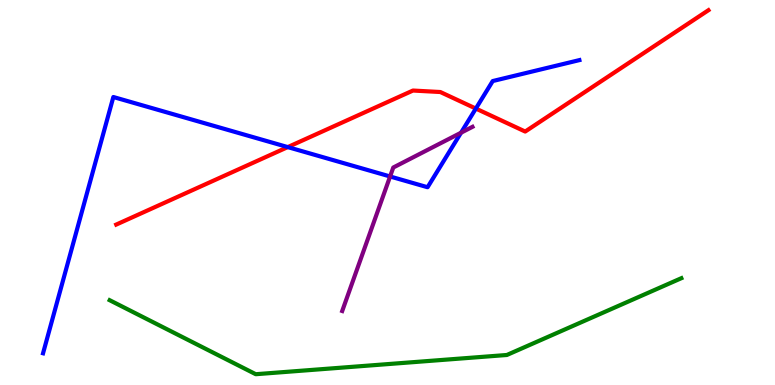[{'lines': ['blue', 'red'], 'intersections': [{'x': 3.71, 'y': 6.18}, {'x': 6.14, 'y': 7.18}]}, {'lines': ['green', 'red'], 'intersections': []}, {'lines': ['purple', 'red'], 'intersections': []}, {'lines': ['blue', 'green'], 'intersections': []}, {'lines': ['blue', 'purple'], 'intersections': [{'x': 5.03, 'y': 5.42}, {'x': 5.95, 'y': 6.55}]}, {'lines': ['green', 'purple'], 'intersections': []}]